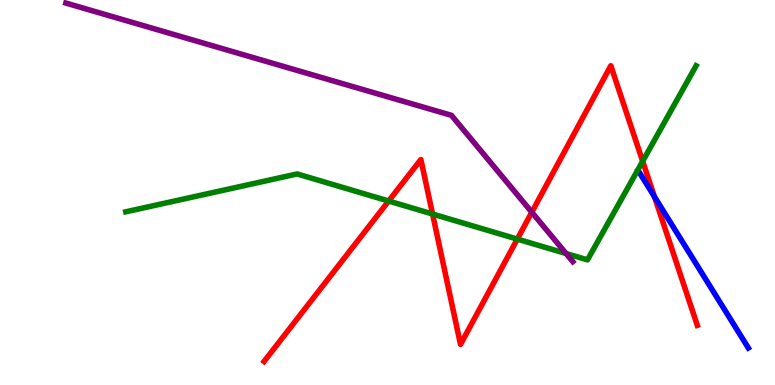[{'lines': ['blue', 'red'], 'intersections': [{'x': 8.44, 'y': 4.89}]}, {'lines': ['green', 'red'], 'intersections': [{'x': 5.01, 'y': 4.78}, {'x': 5.58, 'y': 4.44}, {'x': 6.67, 'y': 3.79}, {'x': 8.29, 'y': 5.81}]}, {'lines': ['purple', 'red'], 'intersections': [{'x': 6.86, 'y': 4.49}]}, {'lines': ['blue', 'green'], 'intersections': []}, {'lines': ['blue', 'purple'], 'intersections': []}, {'lines': ['green', 'purple'], 'intersections': [{'x': 7.3, 'y': 3.41}]}]